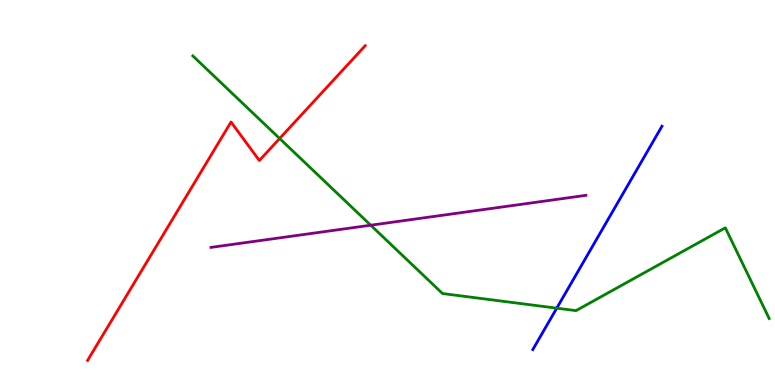[{'lines': ['blue', 'red'], 'intersections': []}, {'lines': ['green', 'red'], 'intersections': [{'x': 3.61, 'y': 6.4}]}, {'lines': ['purple', 'red'], 'intersections': []}, {'lines': ['blue', 'green'], 'intersections': [{'x': 7.18, 'y': 2.0}]}, {'lines': ['blue', 'purple'], 'intersections': []}, {'lines': ['green', 'purple'], 'intersections': [{'x': 4.78, 'y': 4.15}]}]